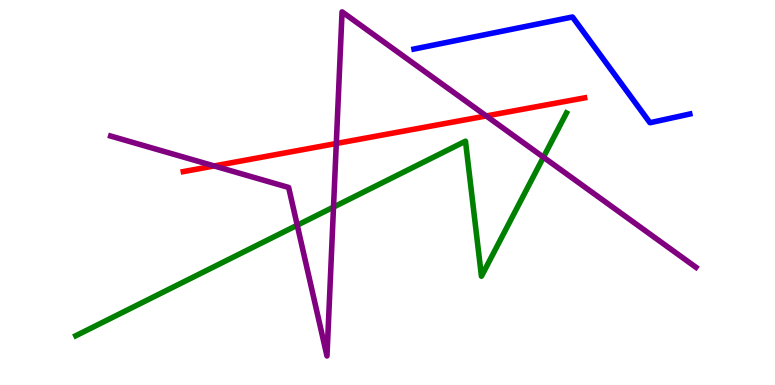[{'lines': ['blue', 'red'], 'intersections': []}, {'lines': ['green', 'red'], 'intersections': []}, {'lines': ['purple', 'red'], 'intersections': [{'x': 2.76, 'y': 5.69}, {'x': 4.34, 'y': 6.27}, {'x': 6.27, 'y': 6.99}]}, {'lines': ['blue', 'green'], 'intersections': []}, {'lines': ['blue', 'purple'], 'intersections': []}, {'lines': ['green', 'purple'], 'intersections': [{'x': 3.84, 'y': 4.15}, {'x': 4.3, 'y': 4.62}, {'x': 7.01, 'y': 5.92}]}]